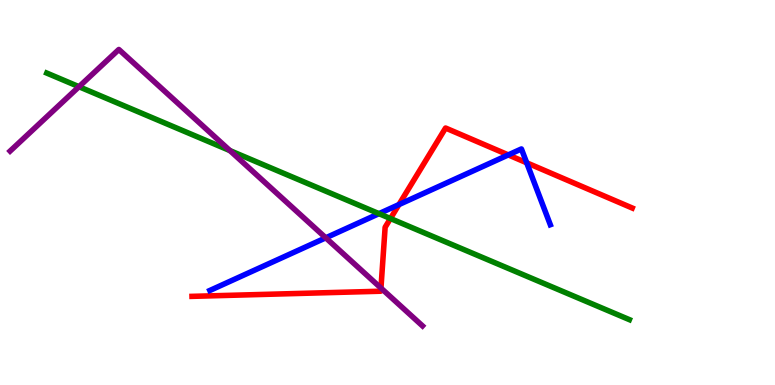[{'lines': ['blue', 'red'], 'intersections': [{'x': 5.15, 'y': 4.69}, {'x': 6.56, 'y': 5.98}, {'x': 6.8, 'y': 5.77}]}, {'lines': ['green', 'red'], 'intersections': [{'x': 5.04, 'y': 4.32}]}, {'lines': ['purple', 'red'], 'intersections': [{'x': 4.92, 'y': 2.52}]}, {'lines': ['blue', 'green'], 'intersections': [{'x': 4.89, 'y': 4.45}]}, {'lines': ['blue', 'purple'], 'intersections': [{'x': 4.2, 'y': 3.82}]}, {'lines': ['green', 'purple'], 'intersections': [{'x': 1.02, 'y': 7.75}, {'x': 2.97, 'y': 6.09}]}]